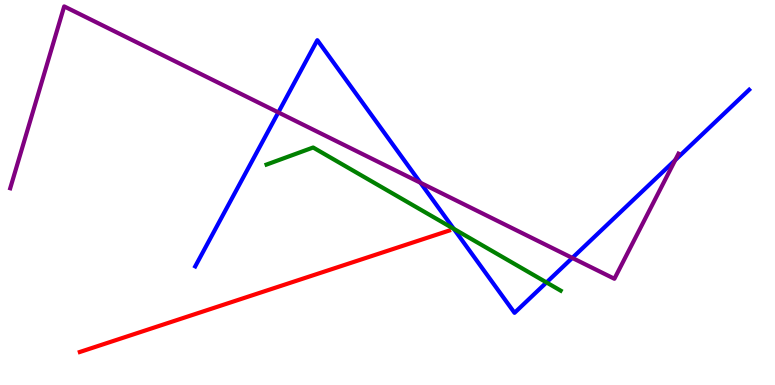[{'lines': ['blue', 'red'], 'intersections': []}, {'lines': ['green', 'red'], 'intersections': []}, {'lines': ['purple', 'red'], 'intersections': []}, {'lines': ['blue', 'green'], 'intersections': [{'x': 5.85, 'y': 4.06}, {'x': 7.05, 'y': 2.66}]}, {'lines': ['blue', 'purple'], 'intersections': [{'x': 3.59, 'y': 7.08}, {'x': 5.43, 'y': 5.25}, {'x': 7.38, 'y': 3.3}, {'x': 8.71, 'y': 5.84}]}, {'lines': ['green', 'purple'], 'intersections': []}]